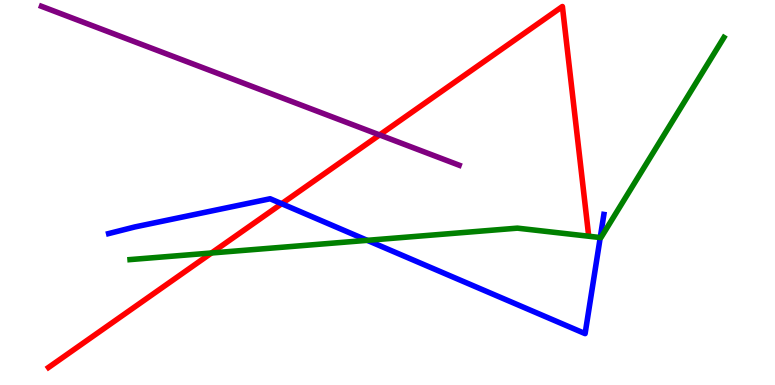[{'lines': ['blue', 'red'], 'intersections': [{'x': 3.63, 'y': 4.71}]}, {'lines': ['green', 'red'], 'intersections': [{'x': 2.73, 'y': 3.43}]}, {'lines': ['purple', 'red'], 'intersections': [{'x': 4.9, 'y': 6.5}]}, {'lines': ['blue', 'green'], 'intersections': [{'x': 4.74, 'y': 3.76}, {'x': 7.75, 'y': 3.83}]}, {'lines': ['blue', 'purple'], 'intersections': []}, {'lines': ['green', 'purple'], 'intersections': []}]